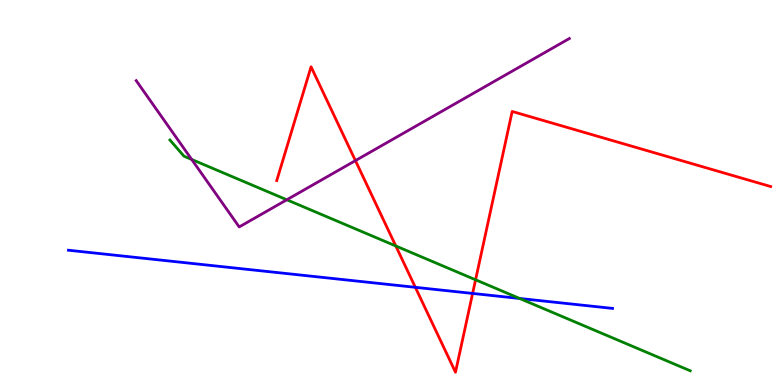[{'lines': ['blue', 'red'], 'intersections': [{'x': 5.36, 'y': 2.54}, {'x': 6.1, 'y': 2.38}]}, {'lines': ['green', 'red'], 'intersections': [{'x': 5.11, 'y': 3.61}, {'x': 6.14, 'y': 2.73}]}, {'lines': ['purple', 'red'], 'intersections': [{'x': 4.59, 'y': 5.83}]}, {'lines': ['blue', 'green'], 'intersections': [{'x': 6.71, 'y': 2.25}]}, {'lines': ['blue', 'purple'], 'intersections': []}, {'lines': ['green', 'purple'], 'intersections': [{'x': 2.47, 'y': 5.86}, {'x': 3.7, 'y': 4.81}]}]